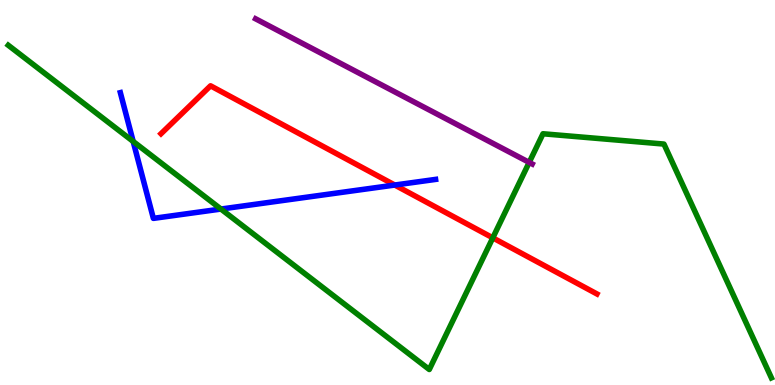[{'lines': ['blue', 'red'], 'intersections': [{'x': 5.09, 'y': 5.19}]}, {'lines': ['green', 'red'], 'intersections': [{'x': 6.36, 'y': 3.82}]}, {'lines': ['purple', 'red'], 'intersections': []}, {'lines': ['blue', 'green'], 'intersections': [{'x': 1.72, 'y': 6.33}, {'x': 2.85, 'y': 4.57}]}, {'lines': ['blue', 'purple'], 'intersections': []}, {'lines': ['green', 'purple'], 'intersections': [{'x': 6.83, 'y': 5.78}]}]